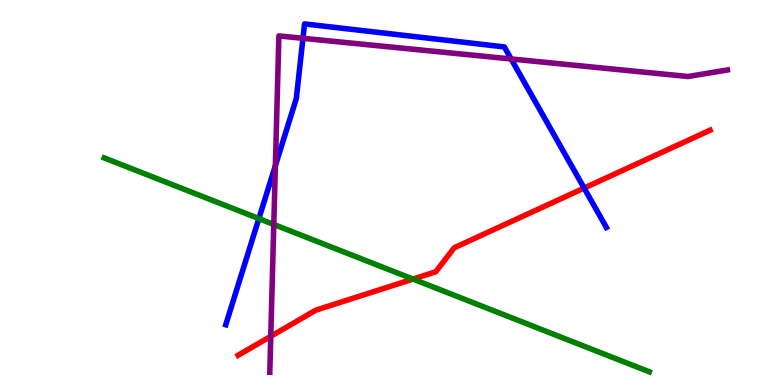[{'lines': ['blue', 'red'], 'intersections': [{'x': 7.54, 'y': 5.12}]}, {'lines': ['green', 'red'], 'intersections': [{'x': 5.33, 'y': 2.75}]}, {'lines': ['purple', 'red'], 'intersections': [{'x': 3.49, 'y': 1.26}]}, {'lines': ['blue', 'green'], 'intersections': [{'x': 3.34, 'y': 4.32}]}, {'lines': ['blue', 'purple'], 'intersections': [{'x': 3.55, 'y': 5.7}, {'x': 3.91, 'y': 9.01}, {'x': 6.6, 'y': 8.47}]}, {'lines': ['green', 'purple'], 'intersections': [{'x': 3.53, 'y': 4.17}]}]